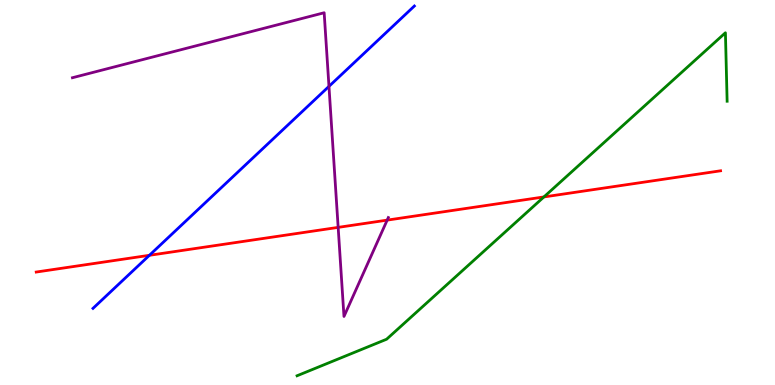[{'lines': ['blue', 'red'], 'intersections': [{'x': 1.93, 'y': 3.37}]}, {'lines': ['green', 'red'], 'intersections': [{'x': 7.02, 'y': 4.88}]}, {'lines': ['purple', 'red'], 'intersections': [{'x': 4.36, 'y': 4.09}, {'x': 5.0, 'y': 4.28}]}, {'lines': ['blue', 'green'], 'intersections': []}, {'lines': ['blue', 'purple'], 'intersections': [{'x': 4.24, 'y': 7.76}]}, {'lines': ['green', 'purple'], 'intersections': []}]